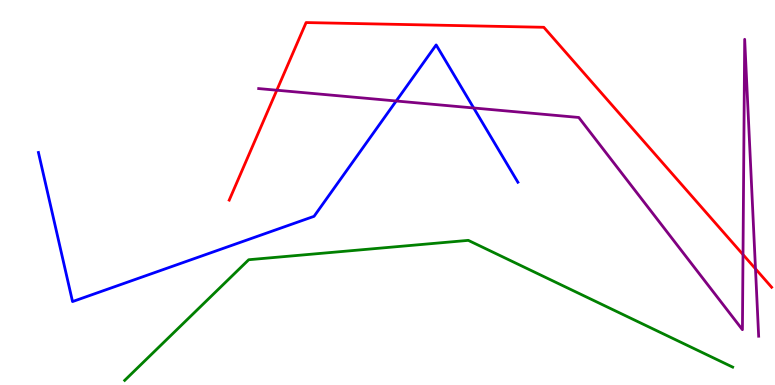[{'lines': ['blue', 'red'], 'intersections': []}, {'lines': ['green', 'red'], 'intersections': []}, {'lines': ['purple', 'red'], 'intersections': [{'x': 3.57, 'y': 7.66}, {'x': 9.59, 'y': 3.39}, {'x': 9.75, 'y': 3.02}]}, {'lines': ['blue', 'green'], 'intersections': []}, {'lines': ['blue', 'purple'], 'intersections': [{'x': 5.11, 'y': 7.38}, {'x': 6.11, 'y': 7.2}]}, {'lines': ['green', 'purple'], 'intersections': []}]